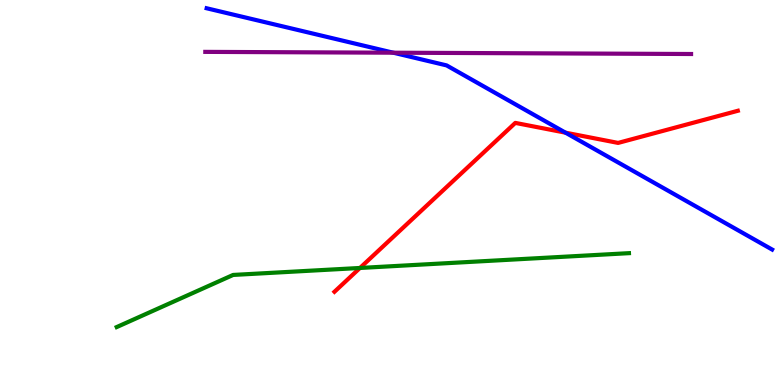[{'lines': ['blue', 'red'], 'intersections': [{'x': 7.3, 'y': 6.55}]}, {'lines': ['green', 'red'], 'intersections': [{'x': 4.64, 'y': 3.04}]}, {'lines': ['purple', 'red'], 'intersections': []}, {'lines': ['blue', 'green'], 'intersections': []}, {'lines': ['blue', 'purple'], 'intersections': [{'x': 5.07, 'y': 8.63}]}, {'lines': ['green', 'purple'], 'intersections': []}]